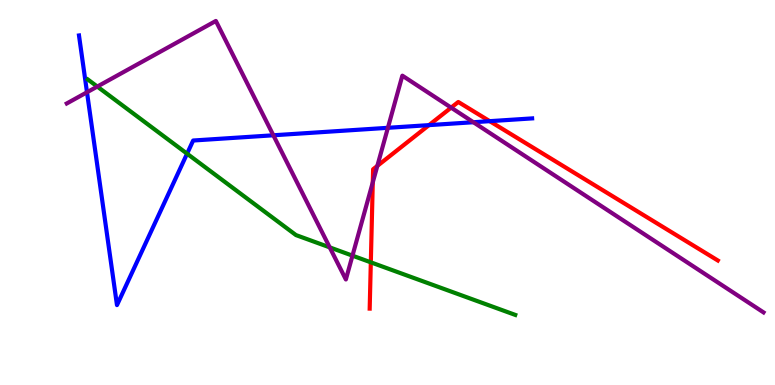[{'lines': ['blue', 'red'], 'intersections': [{'x': 5.54, 'y': 6.75}, {'x': 6.32, 'y': 6.85}]}, {'lines': ['green', 'red'], 'intersections': [{'x': 4.78, 'y': 3.19}]}, {'lines': ['purple', 'red'], 'intersections': [{'x': 4.81, 'y': 5.26}, {'x': 4.87, 'y': 5.69}, {'x': 5.82, 'y': 7.2}]}, {'lines': ['blue', 'green'], 'intersections': [{'x': 2.41, 'y': 6.01}]}, {'lines': ['blue', 'purple'], 'intersections': [{'x': 1.12, 'y': 7.6}, {'x': 3.53, 'y': 6.49}, {'x': 5.01, 'y': 6.68}, {'x': 6.11, 'y': 6.83}]}, {'lines': ['green', 'purple'], 'intersections': [{'x': 1.26, 'y': 7.75}, {'x': 4.25, 'y': 3.57}, {'x': 4.55, 'y': 3.36}]}]